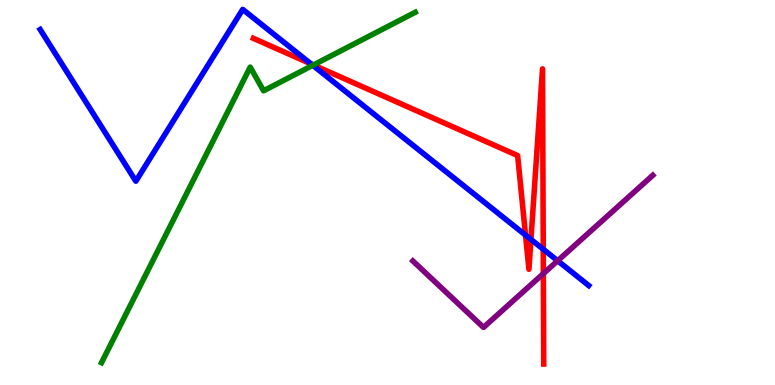[{'lines': ['blue', 'red'], 'intersections': [{'x': 4.01, 'y': 8.34}, {'x': 6.78, 'y': 3.89}, {'x': 6.85, 'y': 3.78}, {'x': 7.01, 'y': 3.53}]}, {'lines': ['green', 'red'], 'intersections': [{'x': 4.04, 'y': 8.31}]}, {'lines': ['purple', 'red'], 'intersections': [{'x': 7.01, 'y': 2.89}]}, {'lines': ['blue', 'green'], 'intersections': [{'x': 4.04, 'y': 8.3}]}, {'lines': ['blue', 'purple'], 'intersections': [{'x': 7.2, 'y': 3.23}]}, {'lines': ['green', 'purple'], 'intersections': []}]